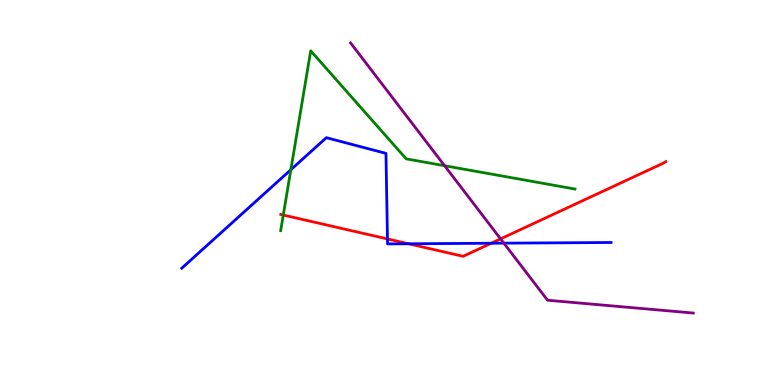[{'lines': ['blue', 'red'], 'intersections': [{'x': 5.0, 'y': 3.79}, {'x': 5.27, 'y': 3.67}, {'x': 6.34, 'y': 3.68}]}, {'lines': ['green', 'red'], 'intersections': [{'x': 3.66, 'y': 4.41}]}, {'lines': ['purple', 'red'], 'intersections': [{'x': 6.46, 'y': 3.8}]}, {'lines': ['blue', 'green'], 'intersections': [{'x': 3.75, 'y': 5.59}]}, {'lines': ['blue', 'purple'], 'intersections': [{'x': 6.5, 'y': 3.68}]}, {'lines': ['green', 'purple'], 'intersections': [{'x': 5.74, 'y': 5.7}]}]